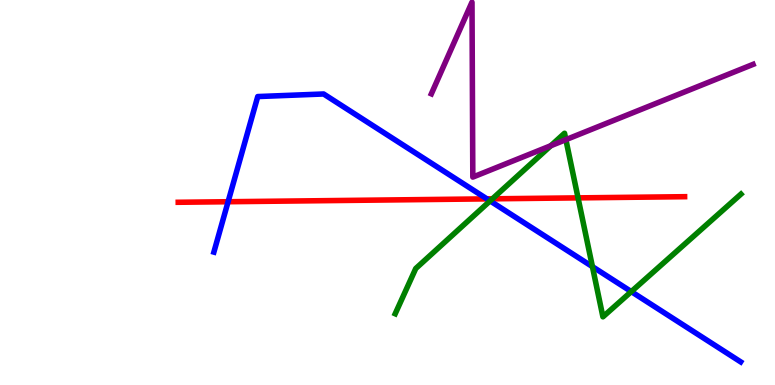[{'lines': ['blue', 'red'], 'intersections': [{'x': 2.94, 'y': 4.76}, {'x': 6.28, 'y': 4.83}]}, {'lines': ['green', 'red'], 'intersections': [{'x': 6.35, 'y': 4.84}, {'x': 7.46, 'y': 4.86}]}, {'lines': ['purple', 'red'], 'intersections': []}, {'lines': ['blue', 'green'], 'intersections': [{'x': 6.32, 'y': 4.78}, {'x': 7.64, 'y': 3.07}, {'x': 8.15, 'y': 2.43}]}, {'lines': ['blue', 'purple'], 'intersections': []}, {'lines': ['green', 'purple'], 'intersections': [{'x': 7.11, 'y': 6.21}, {'x': 7.3, 'y': 6.37}]}]